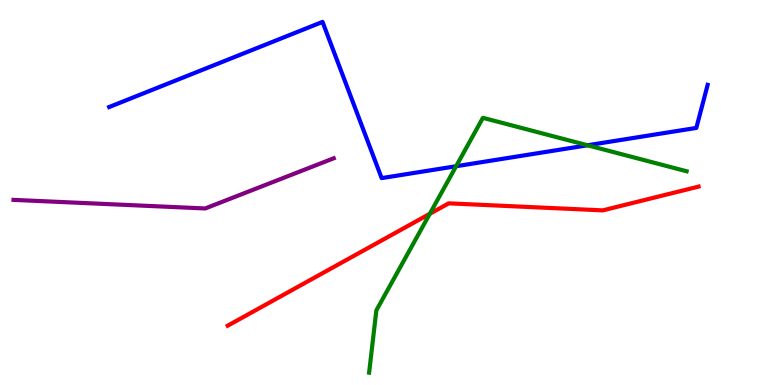[{'lines': ['blue', 'red'], 'intersections': []}, {'lines': ['green', 'red'], 'intersections': [{'x': 5.55, 'y': 4.45}]}, {'lines': ['purple', 'red'], 'intersections': []}, {'lines': ['blue', 'green'], 'intersections': [{'x': 5.89, 'y': 5.68}, {'x': 7.58, 'y': 6.23}]}, {'lines': ['blue', 'purple'], 'intersections': []}, {'lines': ['green', 'purple'], 'intersections': []}]